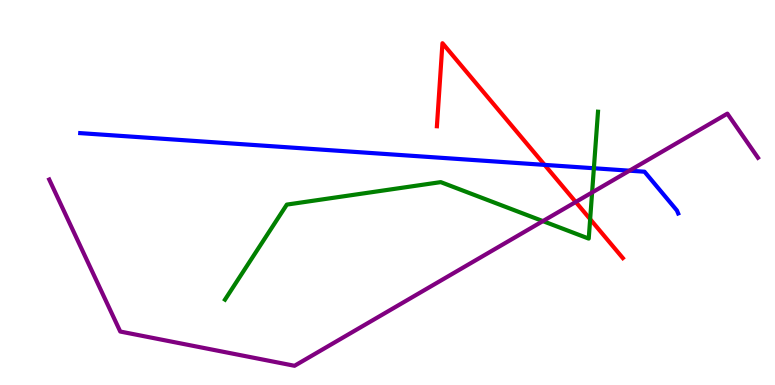[{'lines': ['blue', 'red'], 'intersections': [{'x': 7.03, 'y': 5.72}]}, {'lines': ['green', 'red'], 'intersections': [{'x': 7.61, 'y': 4.31}]}, {'lines': ['purple', 'red'], 'intersections': [{'x': 7.43, 'y': 4.75}]}, {'lines': ['blue', 'green'], 'intersections': [{'x': 7.66, 'y': 5.63}]}, {'lines': ['blue', 'purple'], 'intersections': [{'x': 8.12, 'y': 5.57}]}, {'lines': ['green', 'purple'], 'intersections': [{'x': 7.01, 'y': 4.26}, {'x': 7.64, 'y': 5.0}]}]